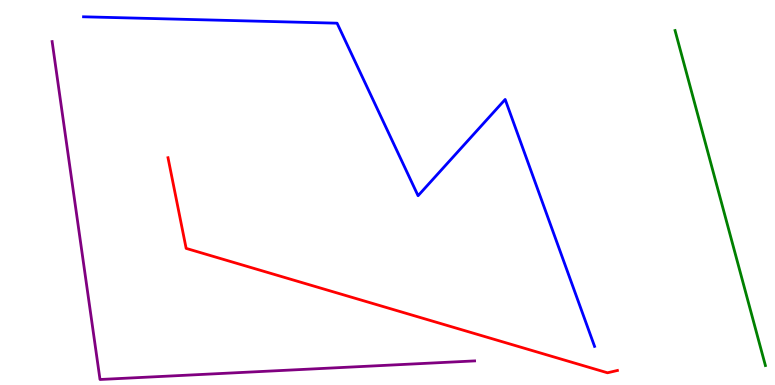[{'lines': ['blue', 'red'], 'intersections': []}, {'lines': ['green', 'red'], 'intersections': []}, {'lines': ['purple', 'red'], 'intersections': []}, {'lines': ['blue', 'green'], 'intersections': []}, {'lines': ['blue', 'purple'], 'intersections': []}, {'lines': ['green', 'purple'], 'intersections': []}]